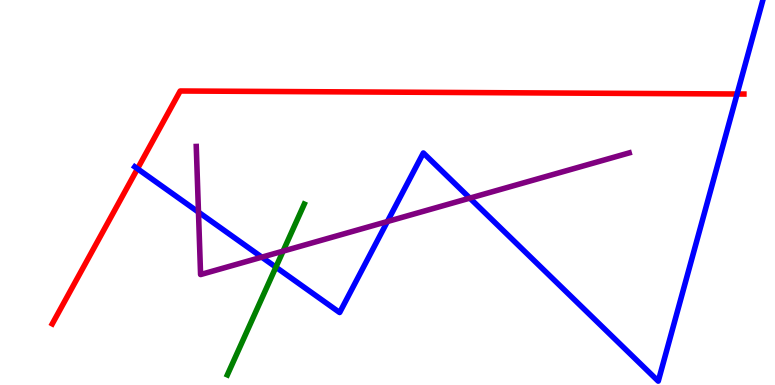[{'lines': ['blue', 'red'], 'intersections': [{'x': 1.77, 'y': 5.62}, {'x': 9.51, 'y': 7.56}]}, {'lines': ['green', 'red'], 'intersections': []}, {'lines': ['purple', 'red'], 'intersections': []}, {'lines': ['blue', 'green'], 'intersections': [{'x': 3.56, 'y': 3.06}]}, {'lines': ['blue', 'purple'], 'intersections': [{'x': 2.56, 'y': 4.49}, {'x': 3.38, 'y': 3.32}, {'x': 5.0, 'y': 4.25}, {'x': 6.06, 'y': 4.85}]}, {'lines': ['green', 'purple'], 'intersections': [{'x': 3.65, 'y': 3.48}]}]